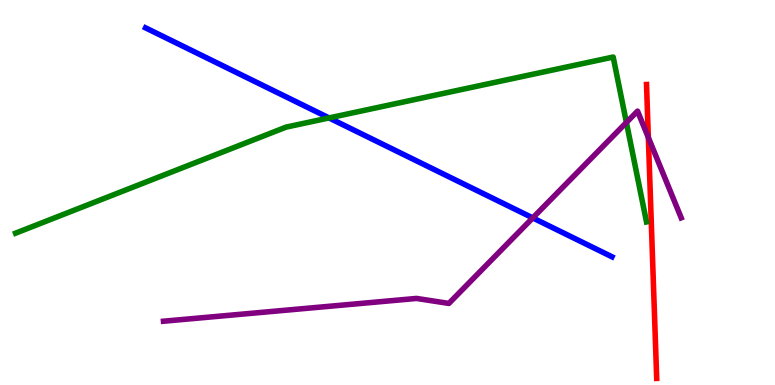[{'lines': ['blue', 'red'], 'intersections': []}, {'lines': ['green', 'red'], 'intersections': []}, {'lines': ['purple', 'red'], 'intersections': [{'x': 8.37, 'y': 6.43}]}, {'lines': ['blue', 'green'], 'intersections': [{'x': 4.25, 'y': 6.94}]}, {'lines': ['blue', 'purple'], 'intersections': [{'x': 6.87, 'y': 4.34}]}, {'lines': ['green', 'purple'], 'intersections': [{'x': 8.08, 'y': 6.82}]}]